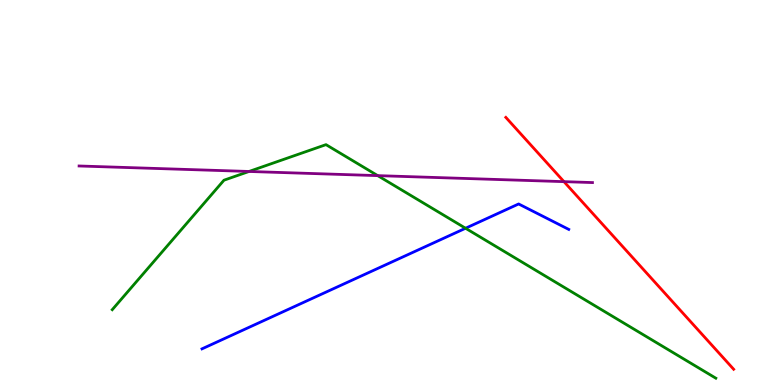[{'lines': ['blue', 'red'], 'intersections': []}, {'lines': ['green', 'red'], 'intersections': []}, {'lines': ['purple', 'red'], 'intersections': [{'x': 7.28, 'y': 5.28}]}, {'lines': ['blue', 'green'], 'intersections': [{'x': 6.01, 'y': 4.07}]}, {'lines': ['blue', 'purple'], 'intersections': []}, {'lines': ['green', 'purple'], 'intersections': [{'x': 3.21, 'y': 5.55}, {'x': 4.87, 'y': 5.44}]}]